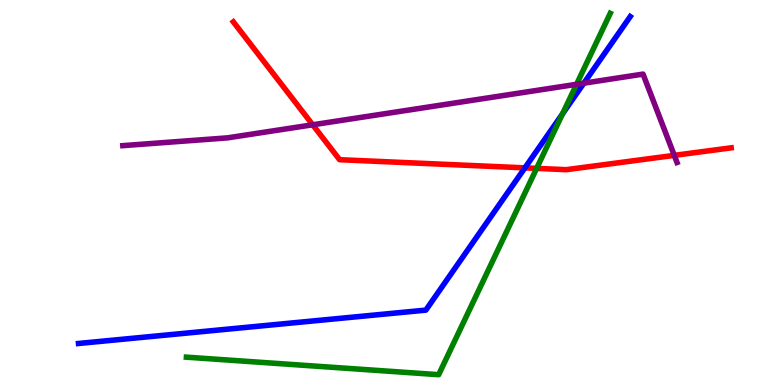[{'lines': ['blue', 'red'], 'intersections': [{'x': 6.77, 'y': 5.64}]}, {'lines': ['green', 'red'], 'intersections': [{'x': 6.92, 'y': 5.63}]}, {'lines': ['purple', 'red'], 'intersections': [{'x': 4.03, 'y': 6.76}, {'x': 8.7, 'y': 5.96}]}, {'lines': ['blue', 'green'], 'intersections': [{'x': 7.26, 'y': 7.05}]}, {'lines': ['blue', 'purple'], 'intersections': [{'x': 7.53, 'y': 7.84}]}, {'lines': ['green', 'purple'], 'intersections': [{'x': 7.44, 'y': 7.81}]}]